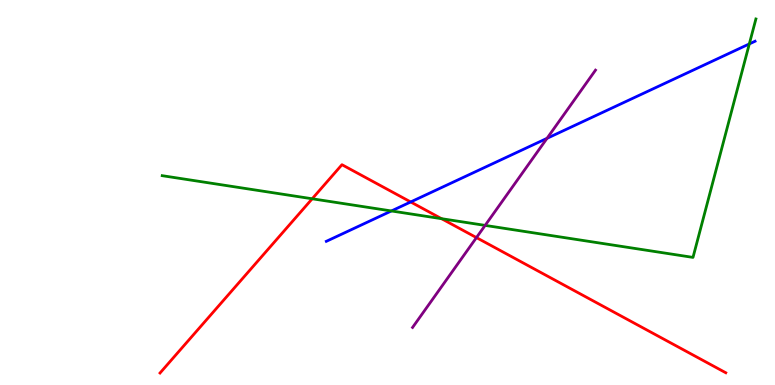[{'lines': ['blue', 'red'], 'intersections': [{'x': 5.3, 'y': 4.75}]}, {'lines': ['green', 'red'], 'intersections': [{'x': 4.03, 'y': 4.84}, {'x': 5.7, 'y': 4.32}]}, {'lines': ['purple', 'red'], 'intersections': [{'x': 6.15, 'y': 3.83}]}, {'lines': ['blue', 'green'], 'intersections': [{'x': 5.05, 'y': 4.52}, {'x': 9.67, 'y': 8.86}]}, {'lines': ['blue', 'purple'], 'intersections': [{'x': 7.06, 'y': 6.41}]}, {'lines': ['green', 'purple'], 'intersections': [{'x': 6.26, 'y': 4.15}]}]